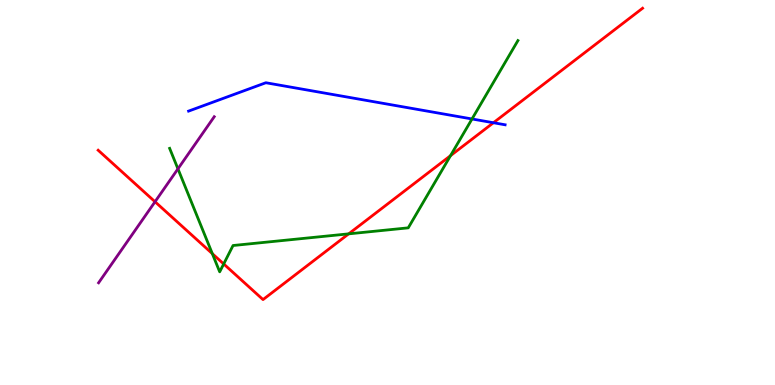[{'lines': ['blue', 'red'], 'intersections': [{'x': 6.37, 'y': 6.81}]}, {'lines': ['green', 'red'], 'intersections': [{'x': 2.74, 'y': 3.41}, {'x': 2.89, 'y': 3.14}, {'x': 4.5, 'y': 3.93}, {'x': 5.81, 'y': 5.96}]}, {'lines': ['purple', 'red'], 'intersections': [{'x': 2.0, 'y': 4.76}]}, {'lines': ['blue', 'green'], 'intersections': [{'x': 6.09, 'y': 6.91}]}, {'lines': ['blue', 'purple'], 'intersections': []}, {'lines': ['green', 'purple'], 'intersections': [{'x': 2.3, 'y': 5.61}]}]